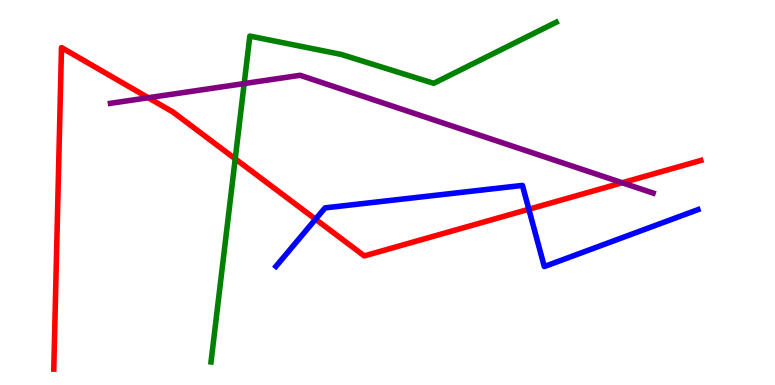[{'lines': ['blue', 'red'], 'intersections': [{'x': 4.07, 'y': 4.31}, {'x': 6.82, 'y': 4.57}]}, {'lines': ['green', 'red'], 'intersections': [{'x': 3.04, 'y': 5.87}]}, {'lines': ['purple', 'red'], 'intersections': [{'x': 1.91, 'y': 7.46}, {'x': 8.03, 'y': 5.25}]}, {'lines': ['blue', 'green'], 'intersections': []}, {'lines': ['blue', 'purple'], 'intersections': []}, {'lines': ['green', 'purple'], 'intersections': [{'x': 3.15, 'y': 7.83}]}]